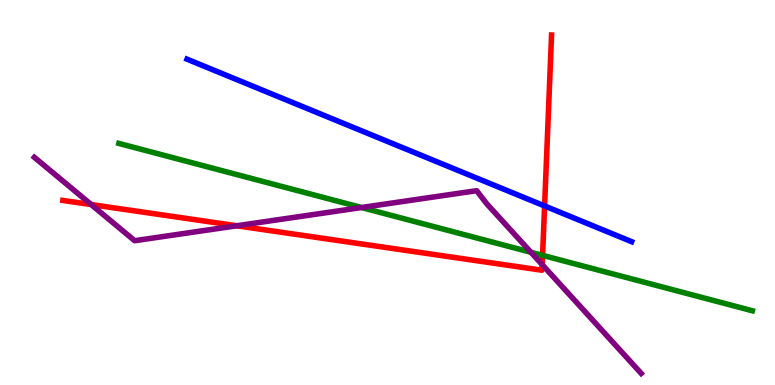[{'lines': ['blue', 'red'], 'intersections': [{'x': 7.03, 'y': 4.65}]}, {'lines': ['green', 'red'], 'intersections': [{'x': 7.0, 'y': 3.37}]}, {'lines': ['purple', 'red'], 'intersections': [{'x': 1.18, 'y': 4.69}, {'x': 3.06, 'y': 4.14}, {'x': 7.0, 'y': 3.13}]}, {'lines': ['blue', 'green'], 'intersections': []}, {'lines': ['blue', 'purple'], 'intersections': []}, {'lines': ['green', 'purple'], 'intersections': [{'x': 4.66, 'y': 4.61}, {'x': 6.85, 'y': 3.45}]}]